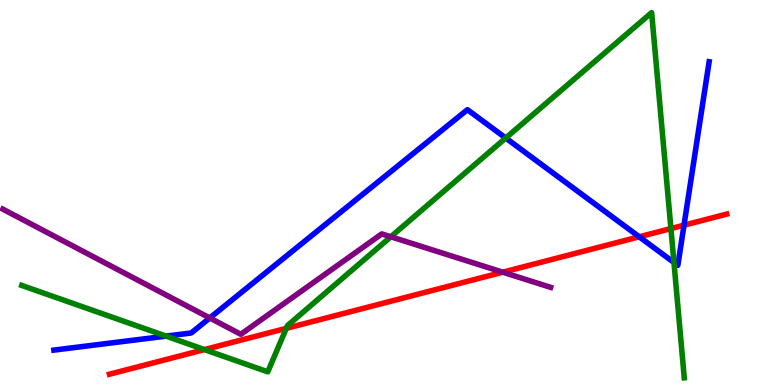[{'lines': ['blue', 'red'], 'intersections': [{'x': 8.25, 'y': 3.85}, {'x': 8.83, 'y': 4.15}]}, {'lines': ['green', 'red'], 'intersections': [{'x': 2.64, 'y': 0.92}, {'x': 3.69, 'y': 1.47}, {'x': 8.66, 'y': 4.06}]}, {'lines': ['purple', 'red'], 'intersections': [{'x': 6.49, 'y': 2.93}]}, {'lines': ['blue', 'green'], 'intersections': [{'x': 2.14, 'y': 1.27}, {'x': 6.53, 'y': 6.42}, {'x': 8.7, 'y': 3.18}]}, {'lines': ['blue', 'purple'], 'intersections': [{'x': 2.71, 'y': 1.74}]}, {'lines': ['green', 'purple'], 'intersections': [{'x': 5.04, 'y': 3.85}]}]